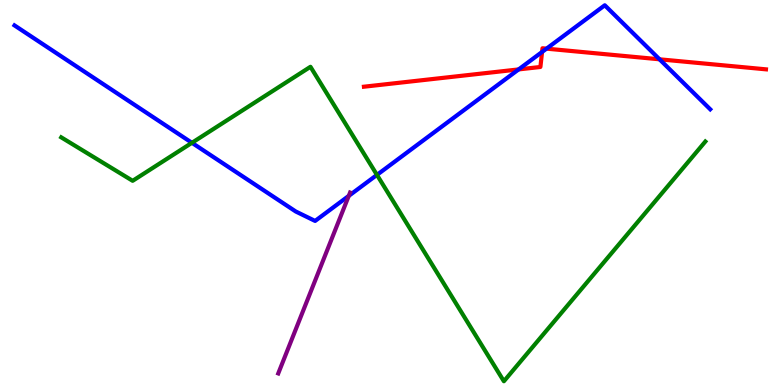[{'lines': ['blue', 'red'], 'intersections': [{'x': 6.69, 'y': 8.2}, {'x': 6.99, 'y': 8.65}, {'x': 7.05, 'y': 8.74}, {'x': 8.51, 'y': 8.46}]}, {'lines': ['green', 'red'], 'intersections': []}, {'lines': ['purple', 'red'], 'intersections': []}, {'lines': ['blue', 'green'], 'intersections': [{'x': 2.48, 'y': 6.29}, {'x': 4.86, 'y': 5.46}]}, {'lines': ['blue', 'purple'], 'intersections': [{'x': 4.5, 'y': 4.91}]}, {'lines': ['green', 'purple'], 'intersections': []}]